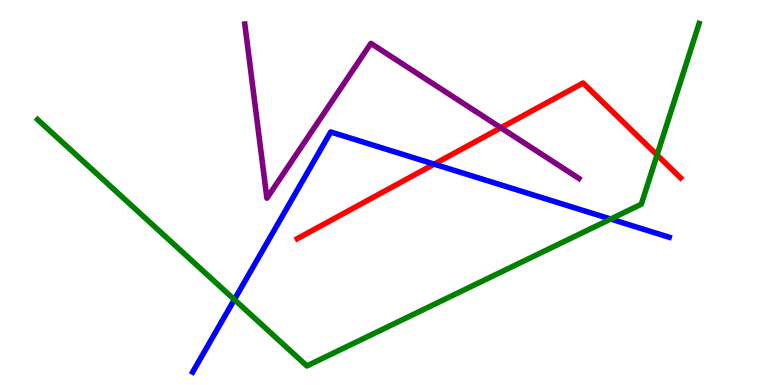[{'lines': ['blue', 'red'], 'intersections': [{'x': 5.6, 'y': 5.74}]}, {'lines': ['green', 'red'], 'intersections': [{'x': 8.48, 'y': 5.97}]}, {'lines': ['purple', 'red'], 'intersections': [{'x': 6.46, 'y': 6.68}]}, {'lines': ['blue', 'green'], 'intersections': [{'x': 3.02, 'y': 2.22}, {'x': 7.88, 'y': 4.31}]}, {'lines': ['blue', 'purple'], 'intersections': []}, {'lines': ['green', 'purple'], 'intersections': []}]